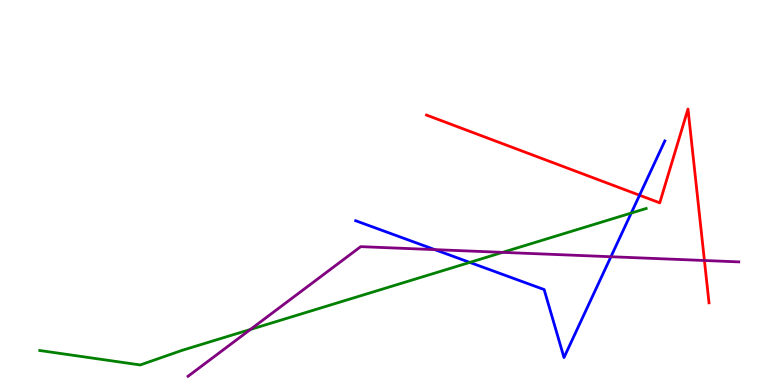[{'lines': ['blue', 'red'], 'intersections': [{'x': 8.25, 'y': 4.93}]}, {'lines': ['green', 'red'], 'intersections': []}, {'lines': ['purple', 'red'], 'intersections': [{'x': 9.09, 'y': 3.23}]}, {'lines': ['blue', 'green'], 'intersections': [{'x': 6.06, 'y': 3.18}, {'x': 8.15, 'y': 4.47}]}, {'lines': ['blue', 'purple'], 'intersections': [{'x': 5.61, 'y': 3.52}, {'x': 7.88, 'y': 3.33}]}, {'lines': ['green', 'purple'], 'intersections': [{'x': 3.23, 'y': 1.44}, {'x': 6.49, 'y': 3.45}]}]